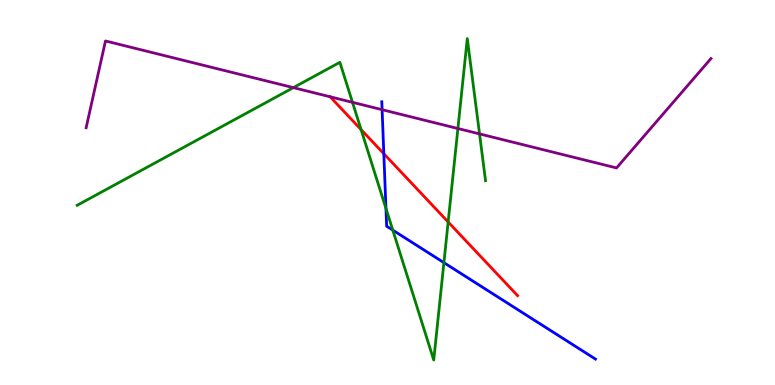[{'lines': ['blue', 'red'], 'intersections': [{'x': 4.95, 'y': 6.01}]}, {'lines': ['green', 'red'], 'intersections': [{'x': 4.66, 'y': 6.63}, {'x': 5.78, 'y': 4.23}]}, {'lines': ['purple', 'red'], 'intersections': []}, {'lines': ['blue', 'green'], 'intersections': [{'x': 4.98, 'y': 4.59}, {'x': 5.07, 'y': 4.02}, {'x': 5.73, 'y': 3.18}]}, {'lines': ['blue', 'purple'], 'intersections': [{'x': 4.93, 'y': 7.15}]}, {'lines': ['green', 'purple'], 'intersections': [{'x': 3.79, 'y': 7.72}, {'x': 4.55, 'y': 7.34}, {'x': 5.91, 'y': 6.66}, {'x': 6.19, 'y': 6.52}]}]